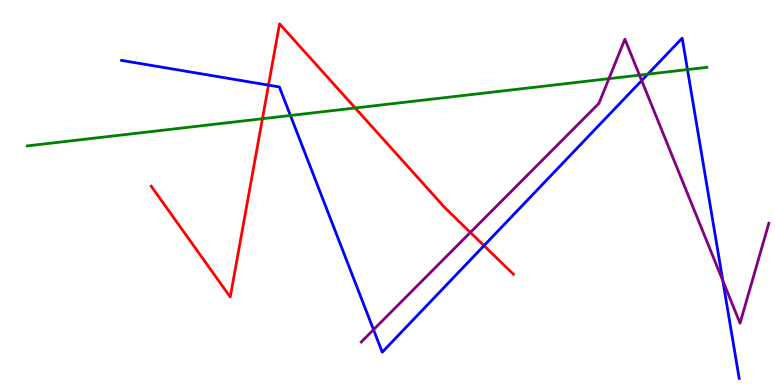[{'lines': ['blue', 'red'], 'intersections': [{'x': 3.46, 'y': 7.79}, {'x': 6.24, 'y': 3.62}]}, {'lines': ['green', 'red'], 'intersections': [{'x': 3.39, 'y': 6.92}, {'x': 4.58, 'y': 7.2}]}, {'lines': ['purple', 'red'], 'intersections': [{'x': 6.07, 'y': 3.96}]}, {'lines': ['blue', 'green'], 'intersections': [{'x': 3.75, 'y': 7.0}, {'x': 8.36, 'y': 8.07}, {'x': 8.87, 'y': 8.19}]}, {'lines': ['blue', 'purple'], 'intersections': [{'x': 4.82, 'y': 1.44}, {'x': 8.28, 'y': 7.91}, {'x': 9.33, 'y': 2.71}]}, {'lines': ['green', 'purple'], 'intersections': [{'x': 7.86, 'y': 7.96}, {'x': 8.25, 'y': 8.05}]}]